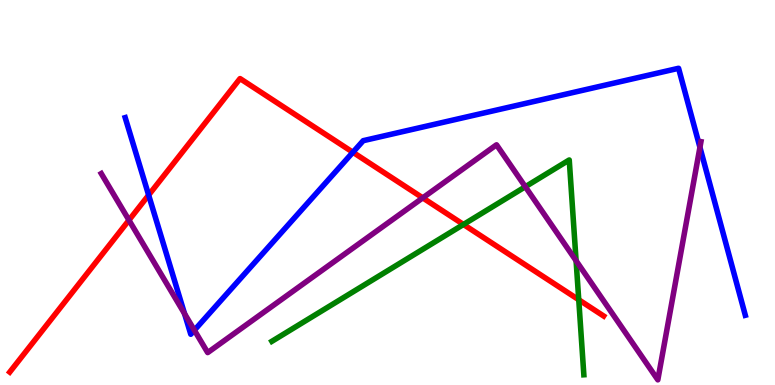[{'lines': ['blue', 'red'], 'intersections': [{'x': 1.92, 'y': 4.93}, {'x': 4.55, 'y': 6.04}]}, {'lines': ['green', 'red'], 'intersections': [{'x': 5.98, 'y': 4.17}, {'x': 7.47, 'y': 2.21}]}, {'lines': ['purple', 'red'], 'intersections': [{'x': 1.66, 'y': 4.28}, {'x': 5.45, 'y': 4.86}]}, {'lines': ['blue', 'green'], 'intersections': []}, {'lines': ['blue', 'purple'], 'intersections': [{'x': 2.38, 'y': 1.85}, {'x': 2.51, 'y': 1.42}, {'x': 9.03, 'y': 6.17}]}, {'lines': ['green', 'purple'], 'intersections': [{'x': 6.78, 'y': 5.15}, {'x': 7.43, 'y': 3.23}]}]